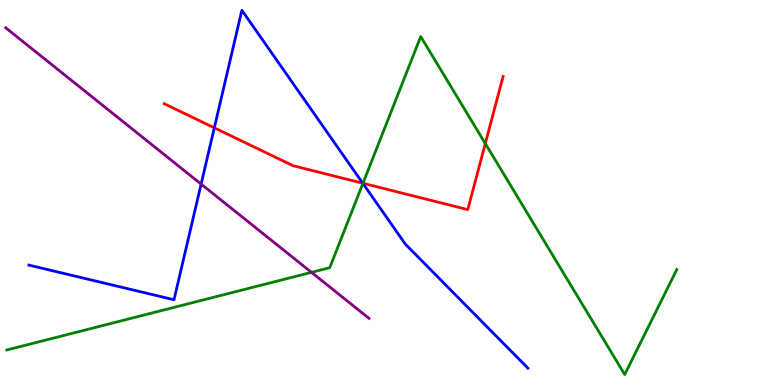[{'lines': ['blue', 'red'], 'intersections': [{'x': 2.77, 'y': 6.68}, {'x': 4.68, 'y': 5.24}]}, {'lines': ['green', 'red'], 'intersections': [{'x': 4.68, 'y': 5.24}, {'x': 6.26, 'y': 6.27}]}, {'lines': ['purple', 'red'], 'intersections': []}, {'lines': ['blue', 'green'], 'intersections': [{'x': 4.68, 'y': 5.24}]}, {'lines': ['blue', 'purple'], 'intersections': [{'x': 2.6, 'y': 5.22}]}, {'lines': ['green', 'purple'], 'intersections': [{'x': 4.02, 'y': 2.93}]}]